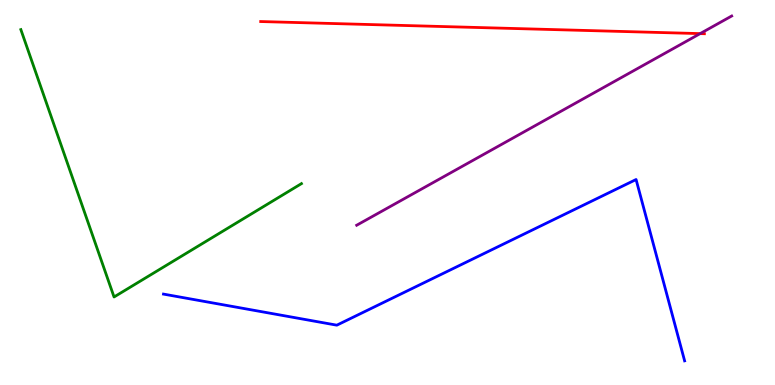[{'lines': ['blue', 'red'], 'intersections': []}, {'lines': ['green', 'red'], 'intersections': []}, {'lines': ['purple', 'red'], 'intersections': [{'x': 9.03, 'y': 9.13}]}, {'lines': ['blue', 'green'], 'intersections': []}, {'lines': ['blue', 'purple'], 'intersections': []}, {'lines': ['green', 'purple'], 'intersections': []}]